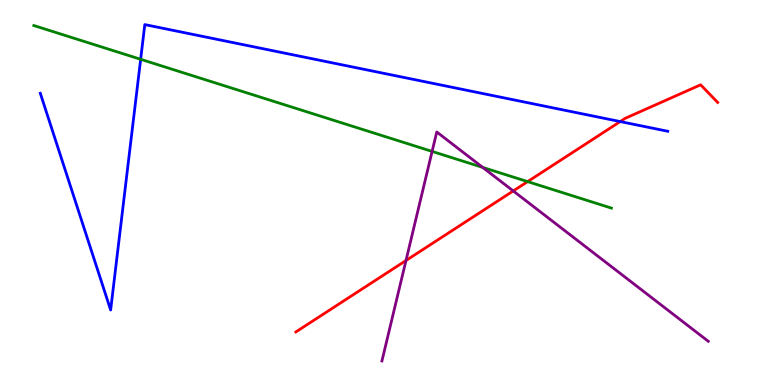[{'lines': ['blue', 'red'], 'intersections': [{'x': 8.0, 'y': 6.84}]}, {'lines': ['green', 'red'], 'intersections': [{'x': 6.81, 'y': 5.28}]}, {'lines': ['purple', 'red'], 'intersections': [{'x': 5.24, 'y': 3.23}, {'x': 6.62, 'y': 5.04}]}, {'lines': ['blue', 'green'], 'intersections': [{'x': 1.81, 'y': 8.46}]}, {'lines': ['blue', 'purple'], 'intersections': []}, {'lines': ['green', 'purple'], 'intersections': [{'x': 5.58, 'y': 6.07}, {'x': 6.23, 'y': 5.65}]}]